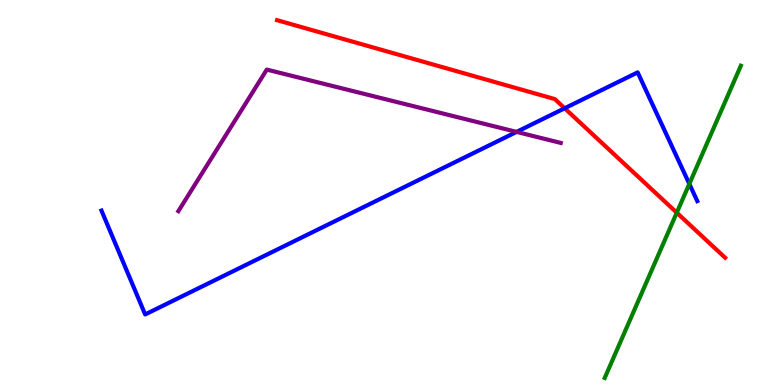[{'lines': ['blue', 'red'], 'intersections': [{'x': 7.29, 'y': 7.19}]}, {'lines': ['green', 'red'], 'intersections': [{'x': 8.73, 'y': 4.48}]}, {'lines': ['purple', 'red'], 'intersections': []}, {'lines': ['blue', 'green'], 'intersections': [{'x': 8.89, 'y': 5.22}]}, {'lines': ['blue', 'purple'], 'intersections': [{'x': 6.67, 'y': 6.57}]}, {'lines': ['green', 'purple'], 'intersections': []}]